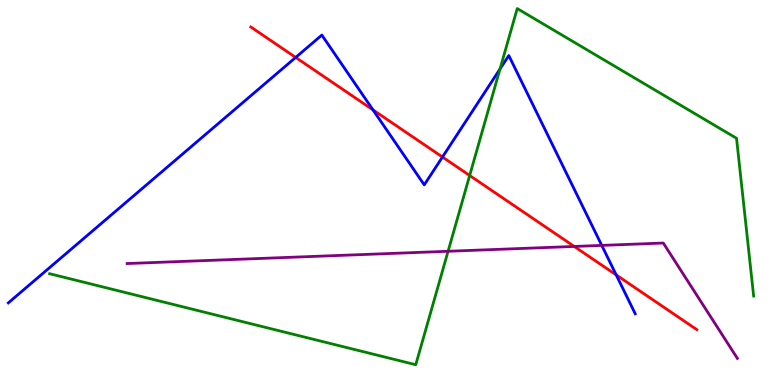[{'lines': ['blue', 'red'], 'intersections': [{'x': 3.82, 'y': 8.51}, {'x': 4.81, 'y': 7.15}, {'x': 5.71, 'y': 5.92}, {'x': 7.95, 'y': 2.86}]}, {'lines': ['green', 'red'], 'intersections': [{'x': 6.06, 'y': 5.44}]}, {'lines': ['purple', 'red'], 'intersections': [{'x': 7.41, 'y': 3.6}]}, {'lines': ['blue', 'green'], 'intersections': [{'x': 6.45, 'y': 8.21}]}, {'lines': ['blue', 'purple'], 'intersections': [{'x': 7.76, 'y': 3.63}]}, {'lines': ['green', 'purple'], 'intersections': [{'x': 5.78, 'y': 3.47}]}]